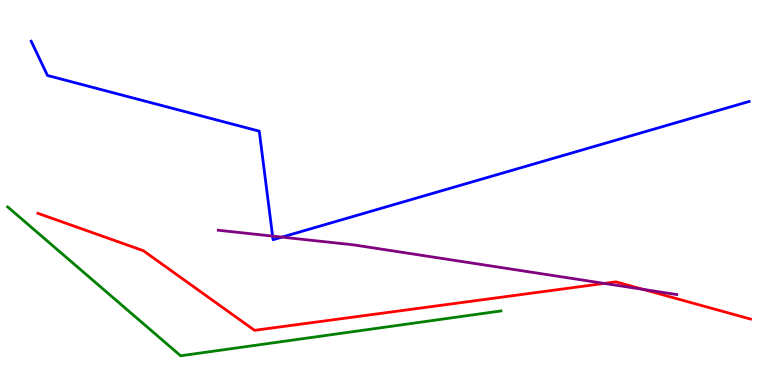[{'lines': ['blue', 'red'], 'intersections': []}, {'lines': ['green', 'red'], 'intersections': []}, {'lines': ['purple', 'red'], 'intersections': [{'x': 7.8, 'y': 2.64}, {'x': 8.3, 'y': 2.48}]}, {'lines': ['blue', 'green'], 'intersections': []}, {'lines': ['blue', 'purple'], 'intersections': [{'x': 3.52, 'y': 3.87}, {'x': 3.64, 'y': 3.84}]}, {'lines': ['green', 'purple'], 'intersections': []}]